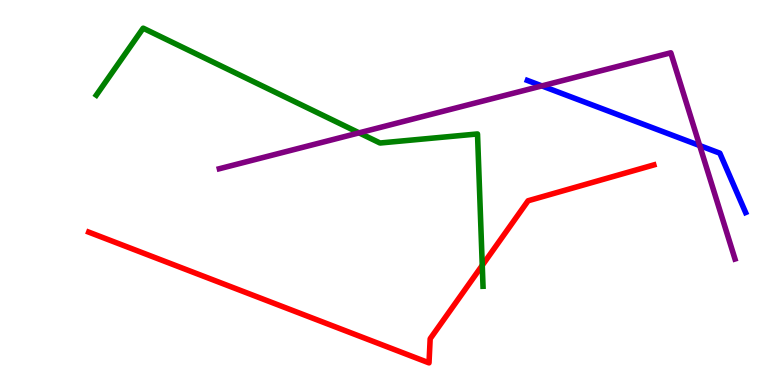[{'lines': ['blue', 'red'], 'intersections': []}, {'lines': ['green', 'red'], 'intersections': [{'x': 6.22, 'y': 3.11}]}, {'lines': ['purple', 'red'], 'intersections': []}, {'lines': ['blue', 'green'], 'intersections': []}, {'lines': ['blue', 'purple'], 'intersections': [{'x': 6.99, 'y': 7.77}, {'x': 9.03, 'y': 6.22}]}, {'lines': ['green', 'purple'], 'intersections': [{'x': 4.63, 'y': 6.55}]}]